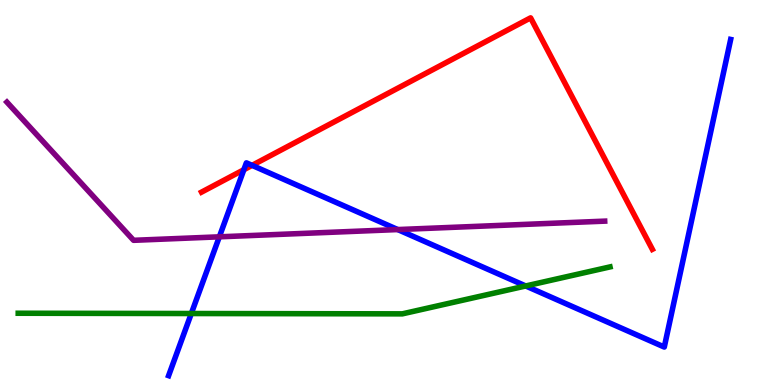[{'lines': ['blue', 'red'], 'intersections': [{'x': 3.15, 'y': 5.59}, {'x': 3.25, 'y': 5.7}]}, {'lines': ['green', 'red'], 'intersections': []}, {'lines': ['purple', 'red'], 'intersections': []}, {'lines': ['blue', 'green'], 'intersections': [{'x': 2.47, 'y': 1.86}, {'x': 6.78, 'y': 2.57}]}, {'lines': ['blue', 'purple'], 'intersections': [{'x': 2.83, 'y': 3.85}, {'x': 5.13, 'y': 4.04}]}, {'lines': ['green', 'purple'], 'intersections': []}]